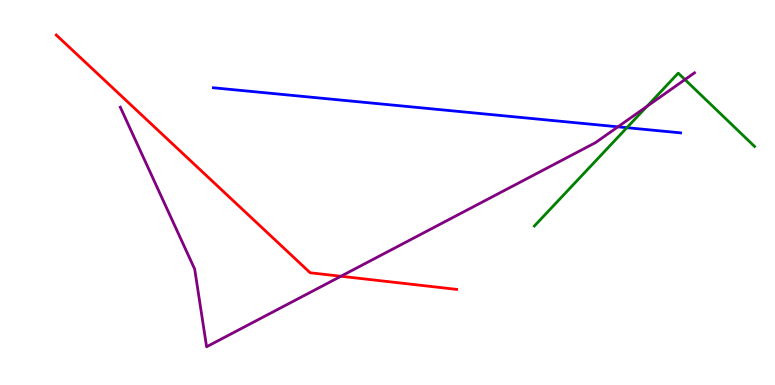[{'lines': ['blue', 'red'], 'intersections': []}, {'lines': ['green', 'red'], 'intersections': []}, {'lines': ['purple', 'red'], 'intersections': [{'x': 4.4, 'y': 2.82}]}, {'lines': ['blue', 'green'], 'intersections': [{'x': 8.09, 'y': 6.68}]}, {'lines': ['blue', 'purple'], 'intersections': [{'x': 7.97, 'y': 6.71}]}, {'lines': ['green', 'purple'], 'intersections': [{'x': 8.35, 'y': 7.24}, {'x': 8.84, 'y': 7.93}]}]